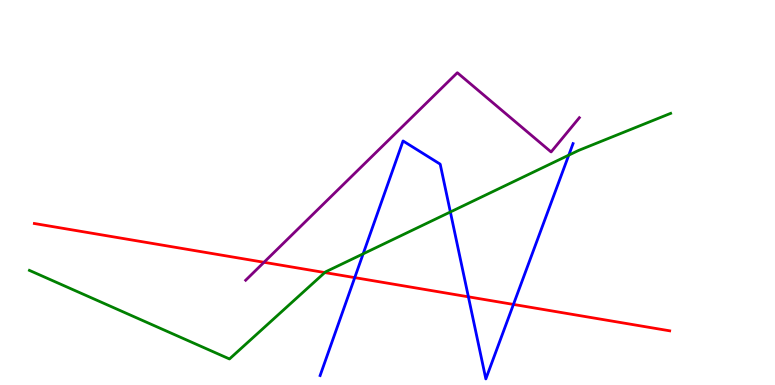[{'lines': ['blue', 'red'], 'intersections': [{'x': 4.58, 'y': 2.79}, {'x': 6.04, 'y': 2.29}, {'x': 6.63, 'y': 2.09}]}, {'lines': ['green', 'red'], 'intersections': [{'x': 4.19, 'y': 2.92}]}, {'lines': ['purple', 'red'], 'intersections': [{'x': 3.41, 'y': 3.19}]}, {'lines': ['blue', 'green'], 'intersections': [{'x': 4.69, 'y': 3.41}, {'x': 5.81, 'y': 4.49}, {'x': 7.34, 'y': 5.97}]}, {'lines': ['blue', 'purple'], 'intersections': []}, {'lines': ['green', 'purple'], 'intersections': []}]